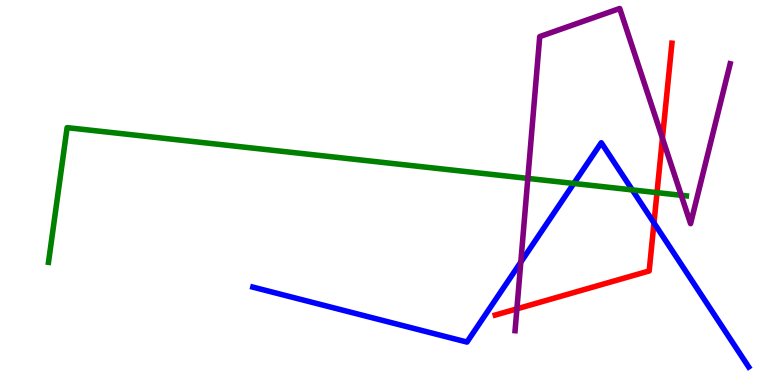[{'lines': ['blue', 'red'], 'intersections': [{'x': 8.44, 'y': 4.21}]}, {'lines': ['green', 'red'], 'intersections': [{'x': 8.48, 'y': 5.0}]}, {'lines': ['purple', 'red'], 'intersections': [{'x': 6.67, 'y': 1.98}, {'x': 8.55, 'y': 6.41}]}, {'lines': ['blue', 'green'], 'intersections': [{'x': 7.4, 'y': 5.23}, {'x': 8.16, 'y': 5.07}]}, {'lines': ['blue', 'purple'], 'intersections': [{'x': 6.72, 'y': 3.19}]}, {'lines': ['green', 'purple'], 'intersections': [{'x': 6.81, 'y': 5.37}, {'x': 8.79, 'y': 4.93}]}]